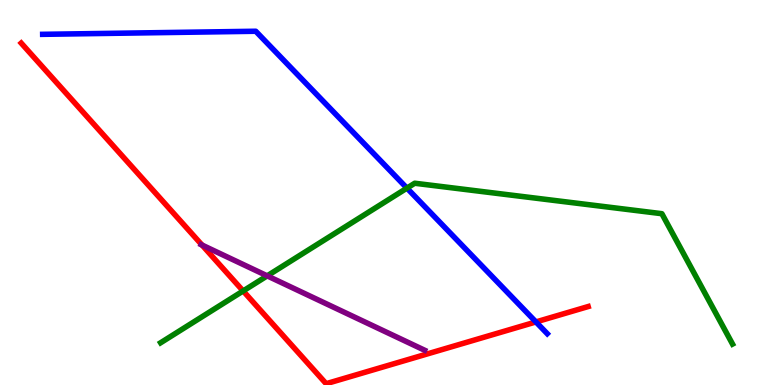[{'lines': ['blue', 'red'], 'intersections': [{'x': 6.92, 'y': 1.64}]}, {'lines': ['green', 'red'], 'intersections': [{'x': 3.14, 'y': 2.44}]}, {'lines': ['purple', 'red'], 'intersections': [{'x': 2.61, 'y': 3.63}]}, {'lines': ['blue', 'green'], 'intersections': [{'x': 5.25, 'y': 5.11}]}, {'lines': ['blue', 'purple'], 'intersections': []}, {'lines': ['green', 'purple'], 'intersections': [{'x': 3.45, 'y': 2.84}]}]